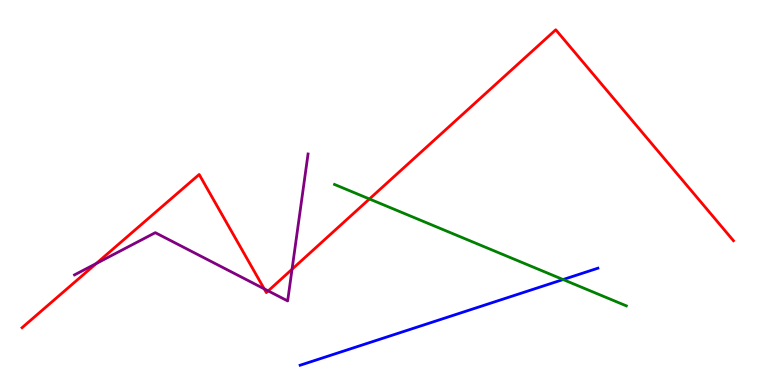[{'lines': ['blue', 'red'], 'intersections': []}, {'lines': ['green', 'red'], 'intersections': [{'x': 4.77, 'y': 4.83}]}, {'lines': ['purple', 'red'], 'intersections': [{'x': 1.24, 'y': 3.16}, {'x': 3.41, 'y': 2.5}, {'x': 3.46, 'y': 2.44}, {'x': 3.77, 'y': 3.01}]}, {'lines': ['blue', 'green'], 'intersections': [{'x': 7.27, 'y': 2.74}]}, {'lines': ['blue', 'purple'], 'intersections': []}, {'lines': ['green', 'purple'], 'intersections': []}]